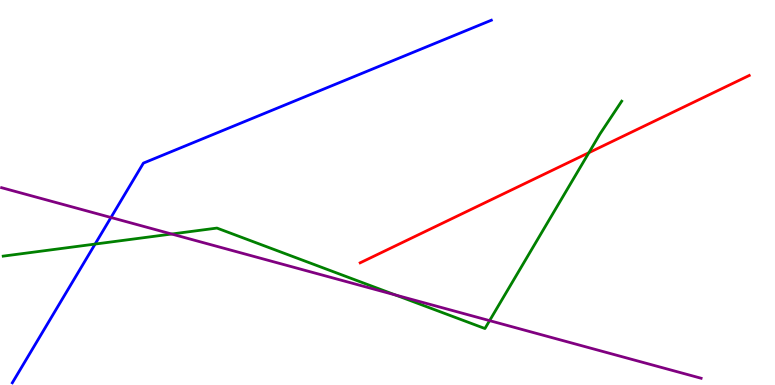[{'lines': ['blue', 'red'], 'intersections': []}, {'lines': ['green', 'red'], 'intersections': [{'x': 7.6, 'y': 6.03}]}, {'lines': ['purple', 'red'], 'intersections': []}, {'lines': ['blue', 'green'], 'intersections': [{'x': 1.23, 'y': 3.66}]}, {'lines': ['blue', 'purple'], 'intersections': [{'x': 1.43, 'y': 4.35}]}, {'lines': ['green', 'purple'], 'intersections': [{'x': 2.21, 'y': 3.92}, {'x': 5.1, 'y': 2.34}, {'x': 6.32, 'y': 1.67}]}]